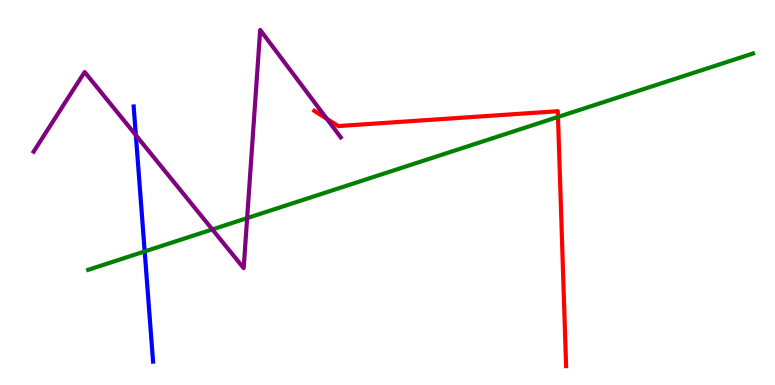[{'lines': ['blue', 'red'], 'intersections': []}, {'lines': ['green', 'red'], 'intersections': [{'x': 7.2, 'y': 6.96}]}, {'lines': ['purple', 'red'], 'intersections': [{'x': 4.22, 'y': 6.91}]}, {'lines': ['blue', 'green'], 'intersections': [{'x': 1.87, 'y': 3.47}]}, {'lines': ['blue', 'purple'], 'intersections': [{'x': 1.75, 'y': 6.49}]}, {'lines': ['green', 'purple'], 'intersections': [{'x': 2.74, 'y': 4.04}, {'x': 3.19, 'y': 4.33}]}]